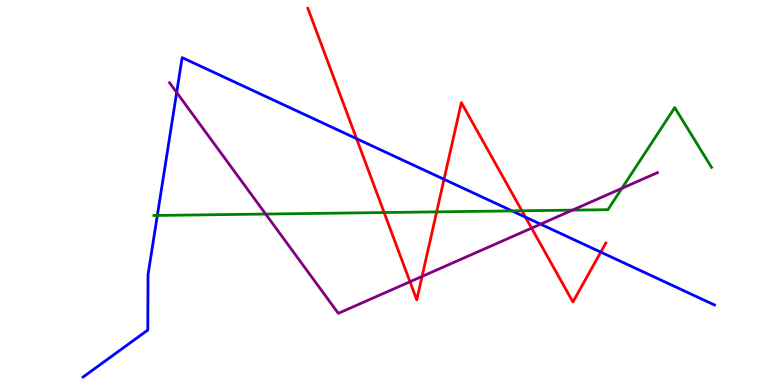[{'lines': ['blue', 'red'], 'intersections': [{'x': 4.6, 'y': 6.4}, {'x': 5.73, 'y': 5.34}, {'x': 6.78, 'y': 4.36}, {'x': 7.75, 'y': 3.45}]}, {'lines': ['green', 'red'], 'intersections': [{'x': 4.96, 'y': 4.48}, {'x': 5.63, 'y': 4.5}, {'x': 6.73, 'y': 4.53}]}, {'lines': ['purple', 'red'], 'intersections': [{'x': 5.29, 'y': 2.68}, {'x': 5.45, 'y': 2.82}, {'x': 6.86, 'y': 4.07}]}, {'lines': ['blue', 'green'], 'intersections': [{'x': 2.03, 'y': 4.4}, {'x': 6.61, 'y': 4.52}]}, {'lines': ['blue', 'purple'], 'intersections': [{'x': 2.28, 'y': 7.6}, {'x': 6.98, 'y': 4.18}]}, {'lines': ['green', 'purple'], 'intersections': [{'x': 3.43, 'y': 4.44}, {'x': 7.39, 'y': 4.54}, {'x': 8.02, 'y': 5.11}]}]